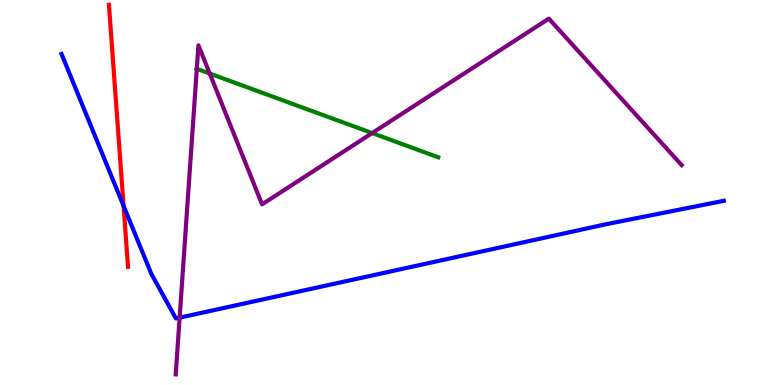[{'lines': ['blue', 'red'], 'intersections': [{'x': 1.59, 'y': 4.65}]}, {'lines': ['green', 'red'], 'intersections': []}, {'lines': ['purple', 'red'], 'intersections': []}, {'lines': ['blue', 'green'], 'intersections': []}, {'lines': ['blue', 'purple'], 'intersections': [{'x': 2.32, 'y': 1.75}]}, {'lines': ['green', 'purple'], 'intersections': [{'x': 2.54, 'y': 8.21}, {'x': 2.71, 'y': 8.09}, {'x': 4.8, 'y': 6.54}]}]